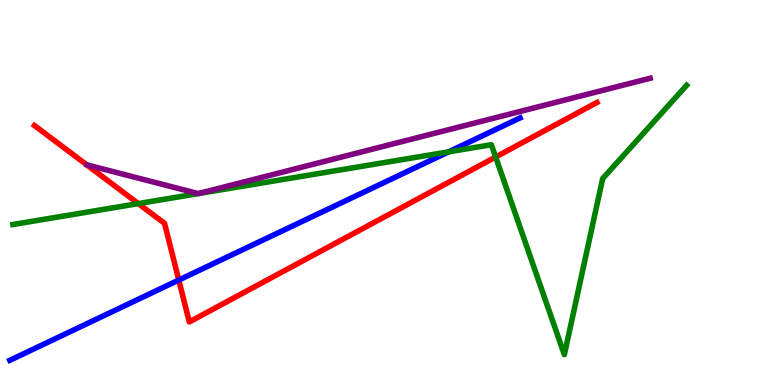[{'lines': ['blue', 'red'], 'intersections': [{'x': 2.31, 'y': 2.73}]}, {'lines': ['green', 'red'], 'intersections': [{'x': 1.78, 'y': 4.71}, {'x': 6.4, 'y': 5.92}]}, {'lines': ['purple', 'red'], 'intersections': []}, {'lines': ['blue', 'green'], 'intersections': [{'x': 5.79, 'y': 6.06}]}, {'lines': ['blue', 'purple'], 'intersections': []}, {'lines': ['green', 'purple'], 'intersections': []}]